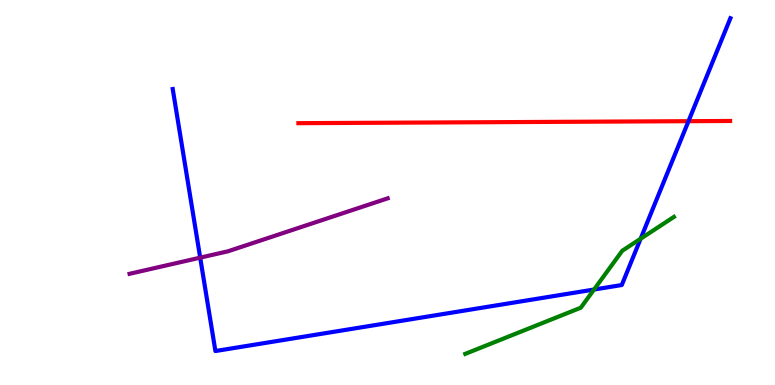[{'lines': ['blue', 'red'], 'intersections': [{'x': 8.88, 'y': 6.85}]}, {'lines': ['green', 'red'], 'intersections': []}, {'lines': ['purple', 'red'], 'intersections': []}, {'lines': ['blue', 'green'], 'intersections': [{'x': 7.67, 'y': 2.48}, {'x': 8.27, 'y': 3.8}]}, {'lines': ['blue', 'purple'], 'intersections': [{'x': 2.58, 'y': 3.31}]}, {'lines': ['green', 'purple'], 'intersections': []}]